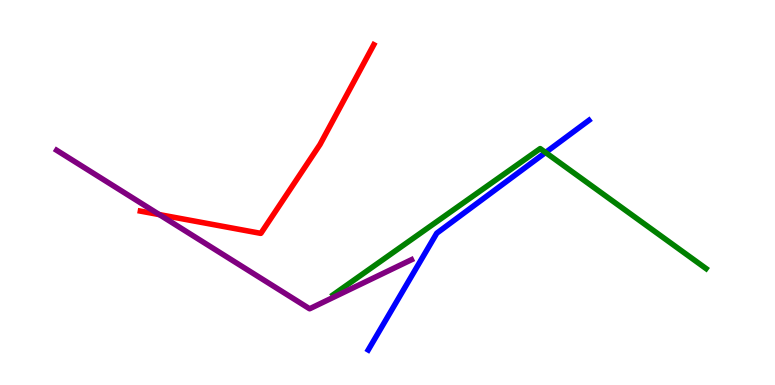[{'lines': ['blue', 'red'], 'intersections': []}, {'lines': ['green', 'red'], 'intersections': []}, {'lines': ['purple', 'red'], 'intersections': [{'x': 2.06, 'y': 4.43}]}, {'lines': ['blue', 'green'], 'intersections': [{'x': 7.04, 'y': 6.04}]}, {'lines': ['blue', 'purple'], 'intersections': []}, {'lines': ['green', 'purple'], 'intersections': []}]